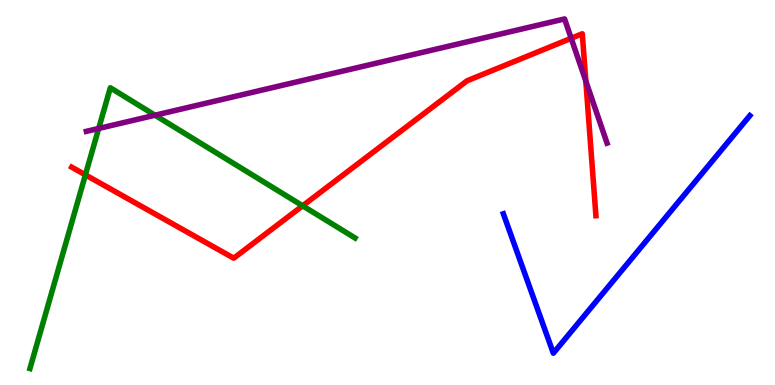[{'lines': ['blue', 'red'], 'intersections': []}, {'lines': ['green', 'red'], 'intersections': [{'x': 1.1, 'y': 5.46}, {'x': 3.9, 'y': 4.65}]}, {'lines': ['purple', 'red'], 'intersections': [{'x': 7.37, 'y': 9.01}, {'x': 7.56, 'y': 7.89}]}, {'lines': ['blue', 'green'], 'intersections': []}, {'lines': ['blue', 'purple'], 'intersections': []}, {'lines': ['green', 'purple'], 'intersections': [{'x': 1.27, 'y': 6.66}, {'x': 2.0, 'y': 7.01}]}]